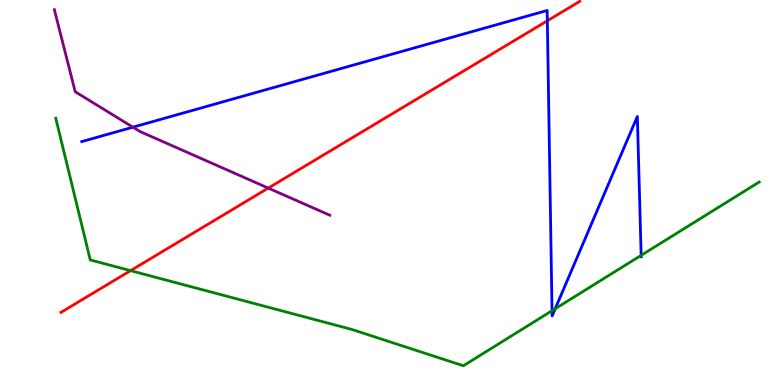[{'lines': ['blue', 'red'], 'intersections': [{'x': 7.06, 'y': 9.46}]}, {'lines': ['green', 'red'], 'intersections': [{'x': 1.68, 'y': 2.97}]}, {'lines': ['purple', 'red'], 'intersections': [{'x': 3.46, 'y': 5.11}]}, {'lines': ['blue', 'green'], 'intersections': [{'x': 7.12, 'y': 1.93}, {'x': 7.16, 'y': 1.98}, {'x': 8.27, 'y': 3.37}]}, {'lines': ['blue', 'purple'], 'intersections': [{'x': 1.72, 'y': 6.7}]}, {'lines': ['green', 'purple'], 'intersections': []}]